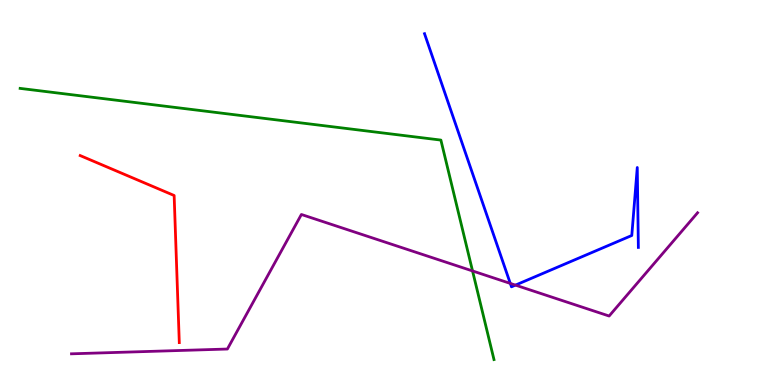[{'lines': ['blue', 'red'], 'intersections': []}, {'lines': ['green', 'red'], 'intersections': []}, {'lines': ['purple', 'red'], 'intersections': []}, {'lines': ['blue', 'green'], 'intersections': []}, {'lines': ['blue', 'purple'], 'intersections': [{'x': 6.58, 'y': 2.64}, {'x': 6.65, 'y': 2.59}]}, {'lines': ['green', 'purple'], 'intersections': [{'x': 6.1, 'y': 2.96}]}]